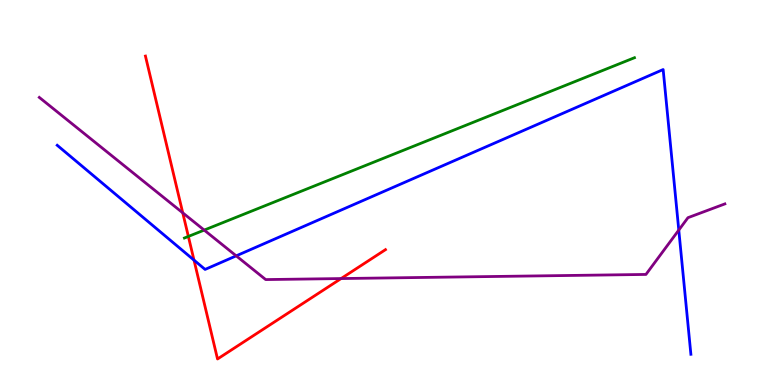[{'lines': ['blue', 'red'], 'intersections': [{'x': 2.5, 'y': 3.24}]}, {'lines': ['green', 'red'], 'intersections': [{'x': 2.43, 'y': 3.86}]}, {'lines': ['purple', 'red'], 'intersections': [{'x': 2.36, 'y': 4.47}, {'x': 4.4, 'y': 2.76}]}, {'lines': ['blue', 'green'], 'intersections': []}, {'lines': ['blue', 'purple'], 'intersections': [{'x': 3.05, 'y': 3.35}, {'x': 8.76, 'y': 4.02}]}, {'lines': ['green', 'purple'], 'intersections': [{'x': 2.63, 'y': 4.02}]}]